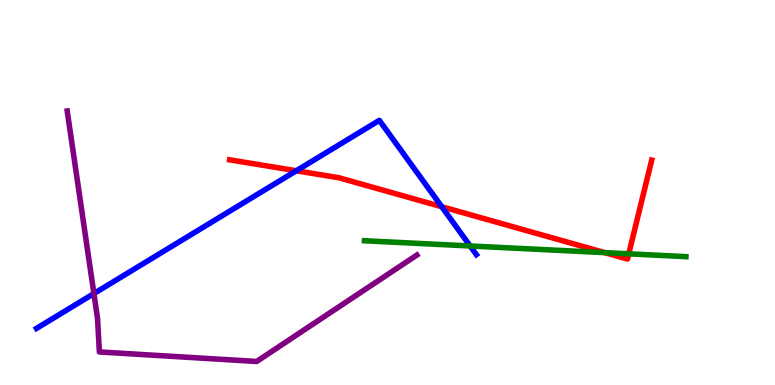[{'lines': ['blue', 'red'], 'intersections': [{'x': 3.82, 'y': 5.56}, {'x': 5.7, 'y': 4.63}]}, {'lines': ['green', 'red'], 'intersections': [{'x': 7.8, 'y': 3.44}, {'x': 8.11, 'y': 3.41}]}, {'lines': ['purple', 'red'], 'intersections': []}, {'lines': ['blue', 'green'], 'intersections': [{'x': 6.07, 'y': 3.61}]}, {'lines': ['blue', 'purple'], 'intersections': [{'x': 1.21, 'y': 2.37}]}, {'lines': ['green', 'purple'], 'intersections': []}]